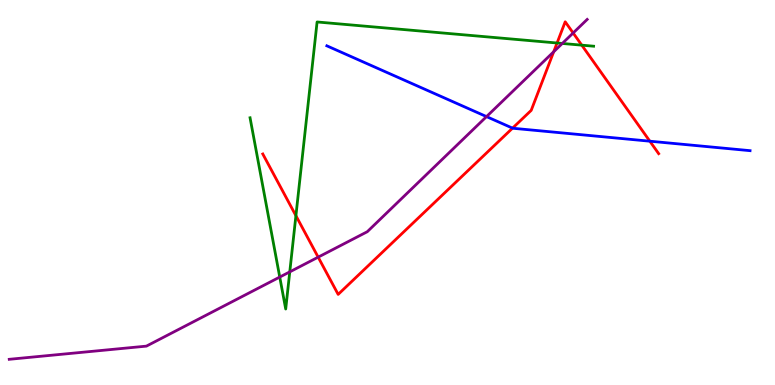[{'lines': ['blue', 'red'], 'intersections': [{'x': 6.61, 'y': 6.67}, {'x': 8.39, 'y': 6.33}]}, {'lines': ['green', 'red'], 'intersections': [{'x': 3.82, 'y': 4.4}, {'x': 7.19, 'y': 8.88}, {'x': 7.51, 'y': 8.83}]}, {'lines': ['purple', 'red'], 'intersections': [{'x': 4.11, 'y': 3.32}, {'x': 7.14, 'y': 8.66}, {'x': 7.4, 'y': 9.14}]}, {'lines': ['blue', 'green'], 'intersections': []}, {'lines': ['blue', 'purple'], 'intersections': [{'x': 6.28, 'y': 6.97}]}, {'lines': ['green', 'purple'], 'intersections': [{'x': 3.61, 'y': 2.8}, {'x': 3.74, 'y': 2.94}, {'x': 7.26, 'y': 8.87}]}]